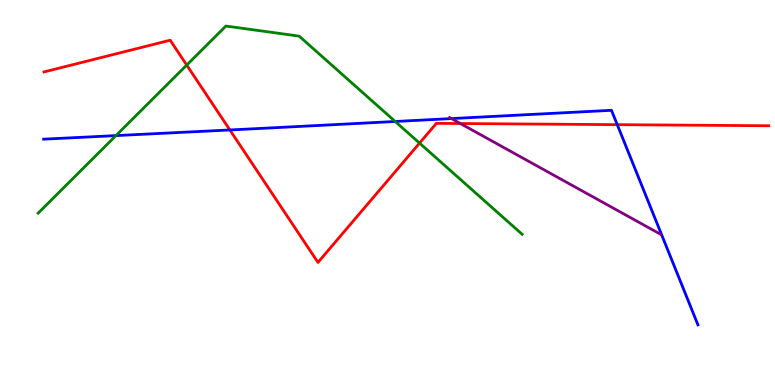[{'lines': ['blue', 'red'], 'intersections': [{'x': 2.97, 'y': 6.62}, {'x': 7.96, 'y': 6.76}]}, {'lines': ['green', 'red'], 'intersections': [{'x': 2.41, 'y': 8.31}, {'x': 5.41, 'y': 6.28}]}, {'lines': ['purple', 'red'], 'intersections': [{'x': 5.94, 'y': 6.79}]}, {'lines': ['blue', 'green'], 'intersections': [{'x': 1.5, 'y': 6.48}, {'x': 5.1, 'y': 6.84}]}, {'lines': ['blue', 'purple'], 'intersections': [{'x': 5.82, 'y': 6.92}]}, {'lines': ['green', 'purple'], 'intersections': []}]